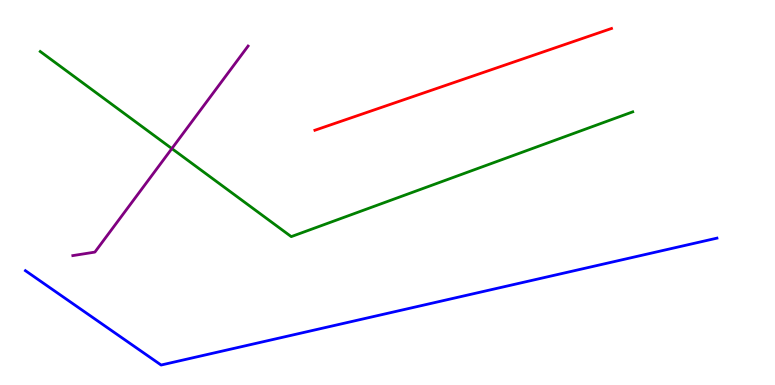[{'lines': ['blue', 'red'], 'intersections': []}, {'lines': ['green', 'red'], 'intersections': []}, {'lines': ['purple', 'red'], 'intersections': []}, {'lines': ['blue', 'green'], 'intersections': []}, {'lines': ['blue', 'purple'], 'intersections': []}, {'lines': ['green', 'purple'], 'intersections': [{'x': 2.22, 'y': 6.14}]}]